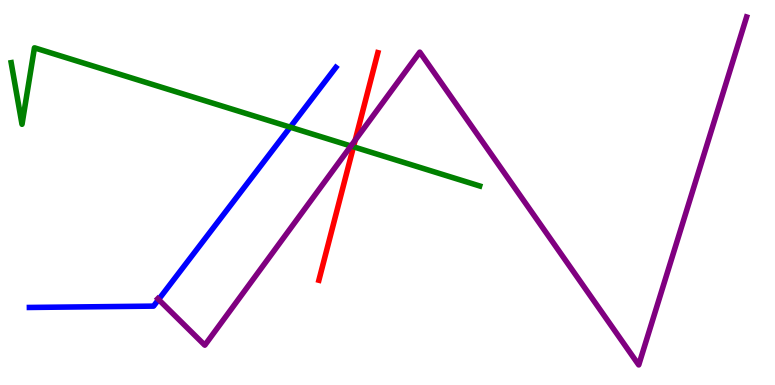[{'lines': ['blue', 'red'], 'intersections': []}, {'lines': ['green', 'red'], 'intersections': [{'x': 4.56, 'y': 6.19}]}, {'lines': ['purple', 'red'], 'intersections': [{'x': 4.58, 'y': 6.36}]}, {'lines': ['blue', 'green'], 'intersections': [{'x': 3.74, 'y': 6.7}]}, {'lines': ['blue', 'purple'], 'intersections': [{'x': 2.05, 'y': 2.22}]}, {'lines': ['green', 'purple'], 'intersections': [{'x': 4.53, 'y': 6.21}]}]